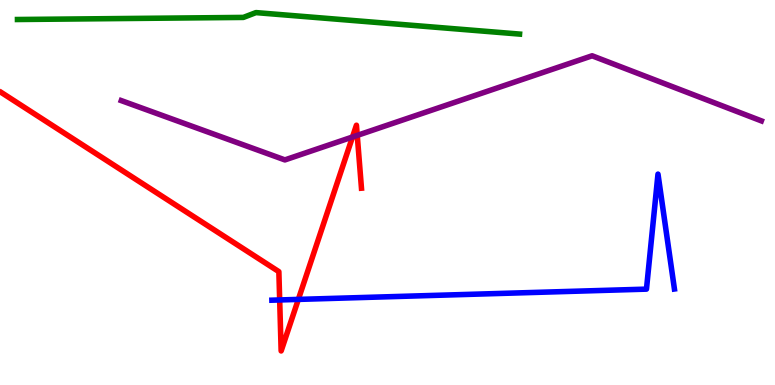[{'lines': ['blue', 'red'], 'intersections': [{'x': 3.61, 'y': 2.21}, {'x': 3.85, 'y': 2.22}]}, {'lines': ['green', 'red'], 'intersections': []}, {'lines': ['purple', 'red'], 'intersections': [{'x': 4.55, 'y': 6.44}, {'x': 4.61, 'y': 6.48}]}, {'lines': ['blue', 'green'], 'intersections': []}, {'lines': ['blue', 'purple'], 'intersections': []}, {'lines': ['green', 'purple'], 'intersections': []}]